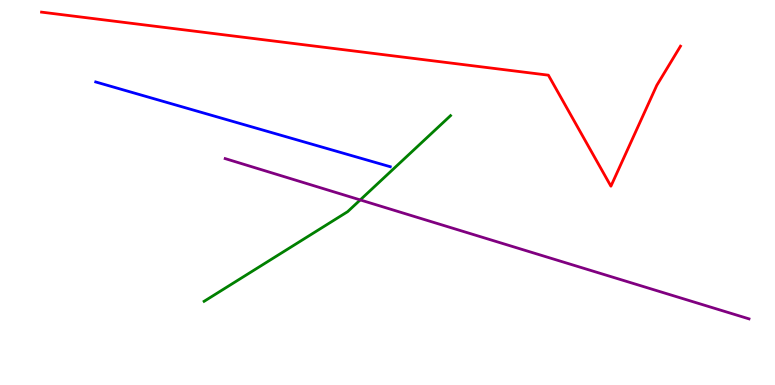[{'lines': ['blue', 'red'], 'intersections': []}, {'lines': ['green', 'red'], 'intersections': []}, {'lines': ['purple', 'red'], 'intersections': []}, {'lines': ['blue', 'green'], 'intersections': []}, {'lines': ['blue', 'purple'], 'intersections': []}, {'lines': ['green', 'purple'], 'intersections': [{'x': 4.65, 'y': 4.81}]}]